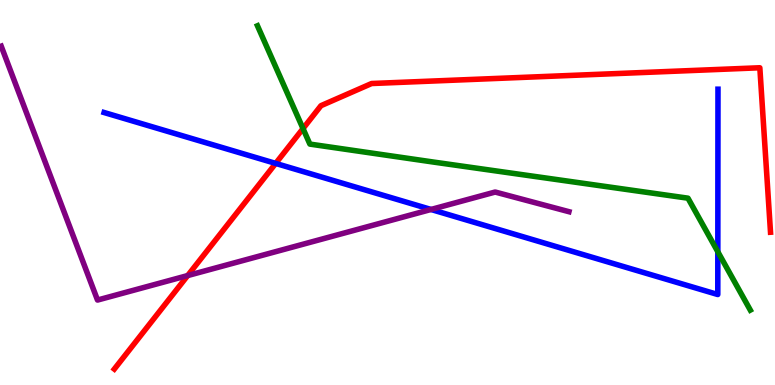[{'lines': ['blue', 'red'], 'intersections': [{'x': 3.56, 'y': 5.76}]}, {'lines': ['green', 'red'], 'intersections': [{'x': 3.91, 'y': 6.66}]}, {'lines': ['purple', 'red'], 'intersections': [{'x': 2.42, 'y': 2.84}]}, {'lines': ['blue', 'green'], 'intersections': [{'x': 9.26, 'y': 3.46}]}, {'lines': ['blue', 'purple'], 'intersections': [{'x': 5.56, 'y': 4.56}]}, {'lines': ['green', 'purple'], 'intersections': []}]